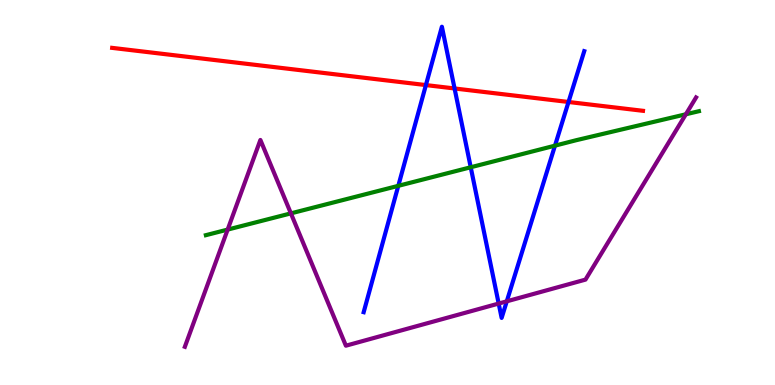[{'lines': ['blue', 'red'], 'intersections': [{'x': 5.5, 'y': 7.79}, {'x': 5.87, 'y': 7.7}, {'x': 7.34, 'y': 7.35}]}, {'lines': ['green', 'red'], 'intersections': []}, {'lines': ['purple', 'red'], 'intersections': []}, {'lines': ['blue', 'green'], 'intersections': [{'x': 5.14, 'y': 5.17}, {'x': 6.07, 'y': 5.66}, {'x': 7.16, 'y': 6.22}]}, {'lines': ['blue', 'purple'], 'intersections': [{'x': 6.43, 'y': 2.12}, {'x': 6.54, 'y': 2.17}]}, {'lines': ['green', 'purple'], 'intersections': [{'x': 2.94, 'y': 4.04}, {'x': 3.75, 'y': 4.46}, {'x': 8.85, 'y': 7.03}]}]